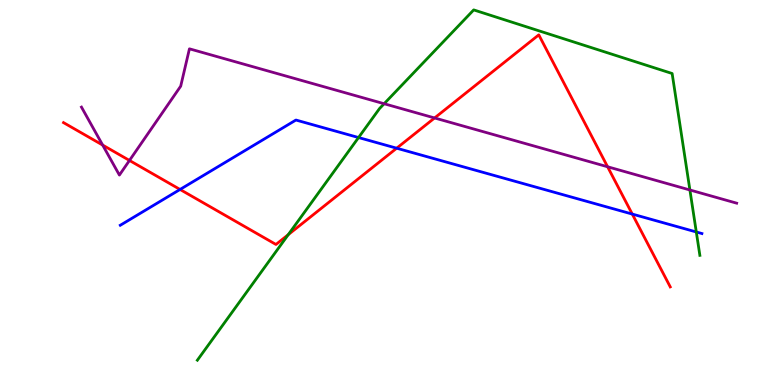[{'lines': ['blue', 'red'], 'intersections': [{'x': 2.32, 'y': 5.08}, {'x': 5.12, 'y': 6.15}, {'x': 8.16, 'y': 4.44}]}, {'lines': ['green', 'red'], 'intersections': [{'x': 3.72, 'y': 3.9}]}, {'lines': ['purple', 'red'], 'intersections': [{'x': 1.32, 'y': 6.23}, {'x': 1.67, 'y': 5.83}, {'x': 5.61, 'y': 6.94}, {'x': 7.84, 'y': 5.67}]}, {'lines': ['blue', 'green'], 'intersections': [{'x': 4.63, 'y': 6.43}, {'x': 8.98, 'y': 3.97}]}, {'lines': ['blue', 'purple'], 'intersections': []}, {'lines': ['green', 'purple'], 'intersections': [{'x': 4.96, 'y': 7.31}, {'x': 8.9, 'y': 5.07}]}]